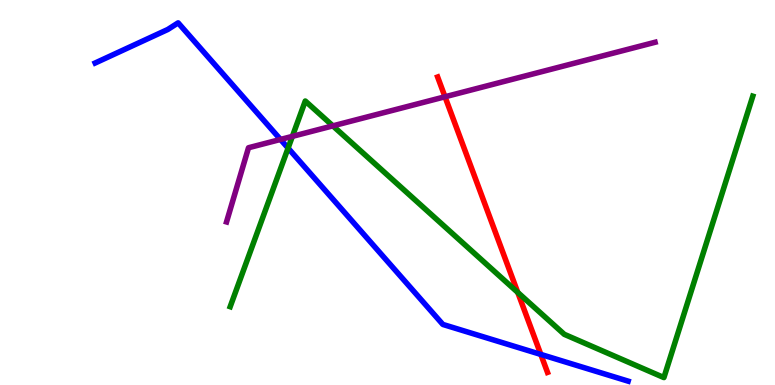[{'lines': ['blue', 'red'], 'intersections': [{'x': 6.98, 'y': 0.794}]}, {'lines': ['green', 'red'], 'intersections': [{'x': 6.68, 'y': 2.4}]}, {'lines': ['purple', 'red'], 'intersections': [{'x': 5.74, 'y': 7.49}]}, {'lines': ['blue', 'green'], 'intersections': [{'x': 3.72, 'y': 6.15}]}, {'lines': ['blue', 'purple'], 'intersections': [{'x': 3.62, 'y': 6.38}]}, {'lines': ['green', 'purple'], 'intersections': [{'x': 3.77, 'y': 6.46}, {'x': 4.29, 'y': 6.73}]}]